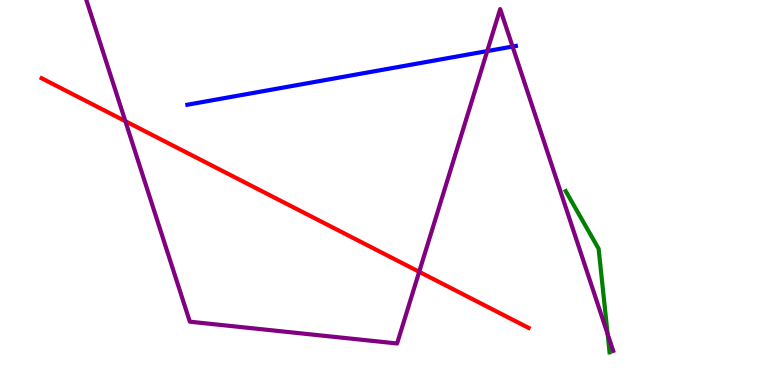[{'lines': ['blue', 'red'], 'intersections': []}, {'lines': ['green', 'red'], 'intersections': []}, {'lines': ['purple', 'red'], 'intersections': [{'x': 1.62, 'y': 6.85}, {'x': 5.41, 'y': 2.94}]}, {'lines': ['blue', 'green'], 'intersections': []}, {'lines': ['blue', 'purple'], 'intersections': [{'x': 6.29, 'y': 8.67}, {'x': 6.61, 'y': 8.79}]}, {'lines': ['green', 'purple'], 'intersections': [{'x': 7.84, 'y': 1.32}]}]